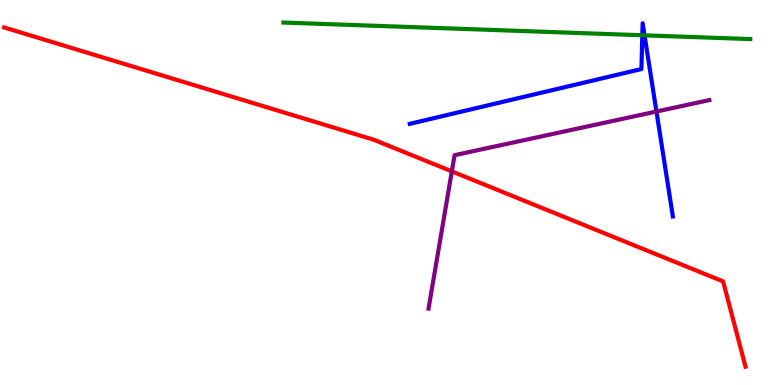[{'lines': ['blue', 'red'], 'intersections': []}, {'lines': ['green', 'red'], 'intersections': []}, {'lines': ['purple', 'red'], 'intersections': [{'x': 5.83, 'y': 5.55}]}, {'lines': ['blue', 'green'], 'intersections': [{'x': 8.29, 'y': 9.08}, {'x': 8.32, 'y': 9.08}]}, {'lines': ['blue', 'purple'], 'intersections': [{'x': 8.47, 'y': 7.1}]}, {'lines': ['green', 'purple'], 'intersections': []}]